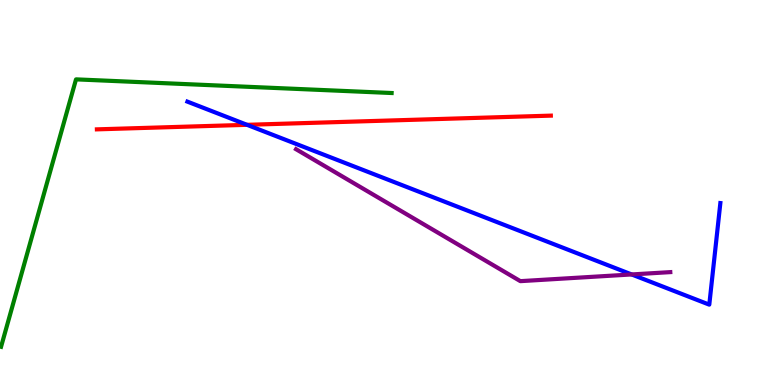[{'lines': ['blue', 'red'], 'intersections': [{'x': 3.19, 'y': 6.76}]}, {'lines': ['green', 'red'], 'intersections': []}, {'lines': ['purple', 'red'], 'intersections': []}, {'lines': ['blue', 'green'], 'intersections': []}, {'lines': ['blue', 'purple'], 'intersections': [{'x': 8.15, 'y': 2.87}]}, {'lines': ['green', 'purple'], 'intersections': []}]